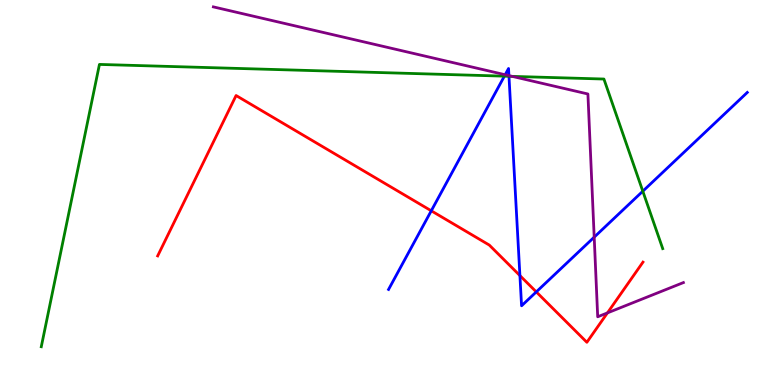[{'lines': ['blue', 'red'], 'intersections': [{'x': 5.56, 'y': 4.52}, {'x': 6.71, 'y': 2.84}, {'x': 6.92, 'y': 2.42}]}, {'lines': ['green', 'red'], 'intersections': []}, {'lines': ['purple', 'red'], 'intersections': [{'x': 7.84, 'y': 1.87}]}, {'lines': ['blue', 'green'], 'intersections': [{'x': 6.51, 'y': 8.02}, {'x': 6.57, 'y': 8.02}, {'x': 8.29, 'y': 5.03}]}, {'lines': ['blue', 'purple'], 'intersections': [{'x': 6.52, 'y': 8.06}, {'x': 6.57, 'y': 8.04}, {'x': 7.67, 'y': 3.84}]}, {'lines': ['green', 'purple'], 'intersections': [{'x': 6.61, 'y': 8.02}]}]